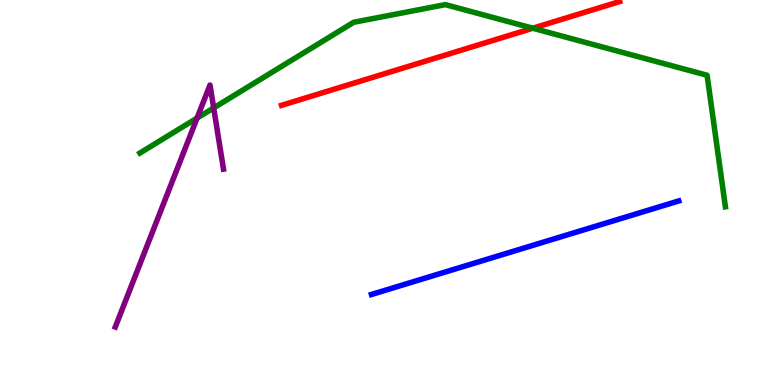[{'lines': ['blue', 'red'], 'intersections': []}, {'lines': ['green', 'red'], 'intersections': [{'x': 6.87, 'y': 9.27}]}, {'lines': ['purple', 'red'], 'intersections': []}, {'lines': ['blue', 'green'], 'intersections': []}, {'lines': ['blue', 'purple'], 'intersections': []}, {'lines': ['green', 'purple'], 'intersections': [{'x': 2.54, 'y': 6.93}, {'x': 2.76, 'y': 7.2}]}]